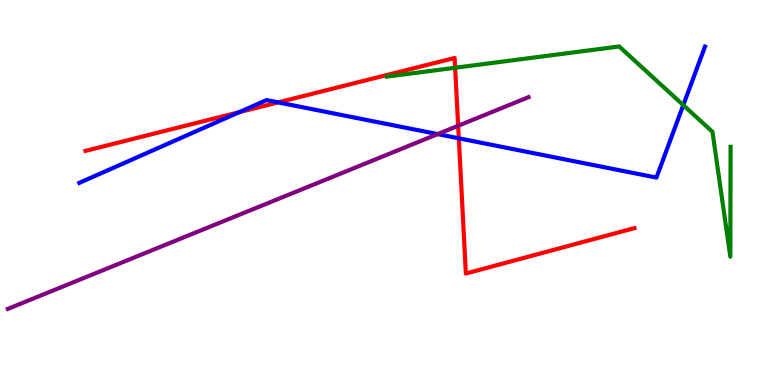[{'lines': ['blue', 'red'], 'intersections': [{'x': 3.09, 'y': 7.09}, {'x': 3.59, 'y': 7.34}, {'x': 5.92, 'y': 6.41}]}, {'lines': ['green', 'red'], 'intersections': [{'x': 5.87, 'y': 8.24}]}, {'lines': ['purple', 'red'], 'intersections': [{'x': 5.91, 'y': 6.73}]}, {'lines': ['blue', 'green'], 'intersections': [{'x': 8.82, 'y': 7.27}]}, {'lines': ['blue', 'purple'], 'intersections': [{'x': 5.65, 'y': 6.52}]}, {'lines': ['green', 'purple'], 'intersections': []}]